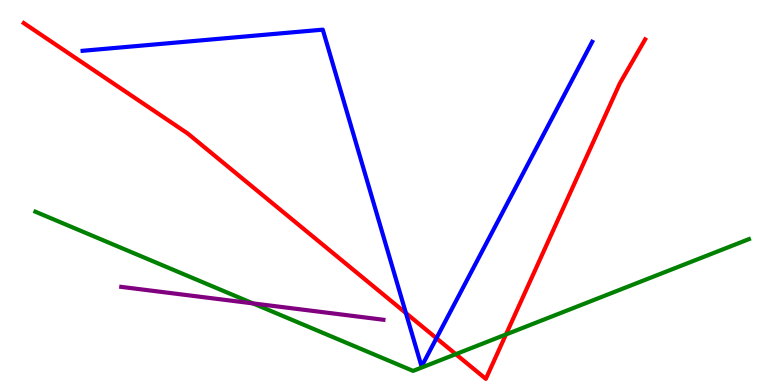[{'lines': ['blue', 'red'], 'intersections': [{'x': 5.24, 'y': 1.87}, {'x': 5.63, 'y': 1.21}]}, {'lines': ['green', 'red'], 'intersections': [{'x': 5.88, 'y': 0.801}, {'x': 6.53, 'y': 1.31}]}, {'lines': ['purple', 'red'], 'intersections': []}, {'lines': ['blue', 'green'], 'intersections': []}, {'lines': ['blue', 'purple'], 'intersections': []}, {'lines': ['green', 'purple'], 'intersections': [{'x': 3.26, 'y': 2.12}]}]